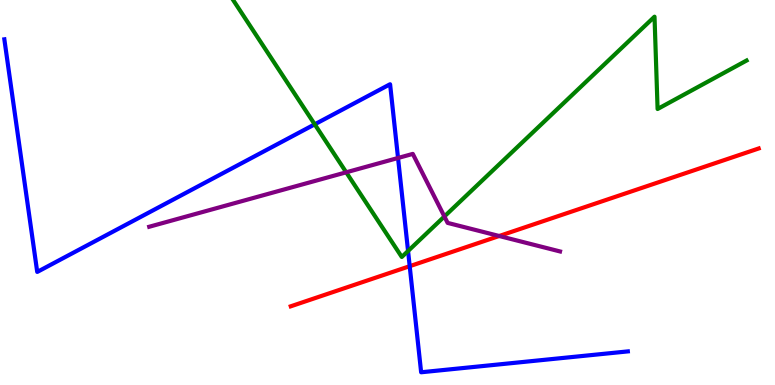[{'lines': ['blue', 'red'], 'intersections': [{'x': 5.29, 'y': 3.09}]}, {'lines': ['green', 'red'], 'intersections': []}, {'lines': ['purple', 'red'], 'intersections': [{'x': 6.44, 'y': 3.87}]}, {'lines': ['blue', 'green'], 'intersections': [{'x': 4.06, 'y': 6.77}, {'x': 5.27, 'y': 3.48}]}, {'lines': ['blue', 'purple'], 'intersections': [{'x': 5.14, 'y': 5.9}]}, {'lines': ['green', 'purple'], 'intersections': [{'x': 4.47, 'y': 5.52}, {'x': 5.73, 'y': 4.38}]}]